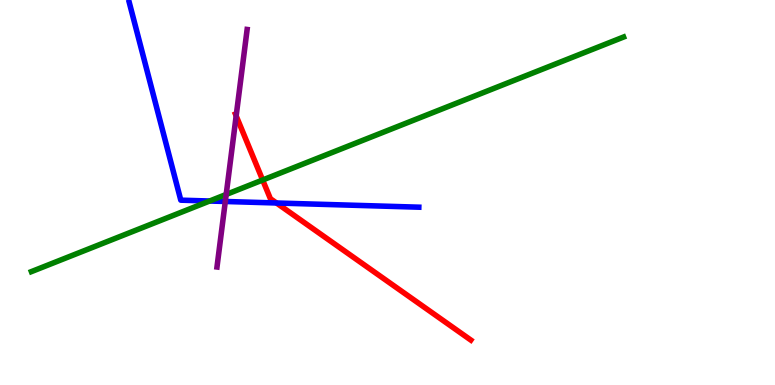[{'lines': ['blue', 'red'], 'intersections': [{'x': 3.57, 'y': 4.73}]}, {'lines': ['green', 'red'], 'intersections': [{'x': 3.39, 'y': 5.32}]}, {'lines': ['purple', 'red'], 'intersections': [{'x': 3.05, 'y': 6.99}]}, {'lines': ['blue', 'green'], 'intersections': [{'x': 2.7, 'y': 4.78}]}, {'lines': ['blue', 'purple'], 'intersections': [{'x': 2.91, 'y': 4.77}]}, {'lines': ['green', 'purple'], 'intersections': [{'x': 2.92, 'y': 4.95}]}]